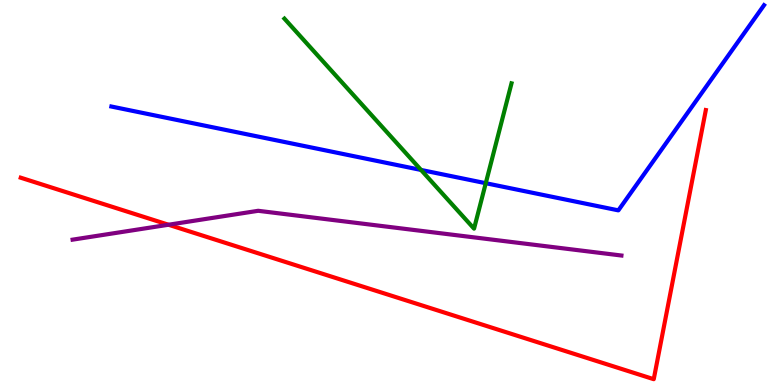[{'lines': ['blue', 'red'], 'intersections': []}, {'lines': ['green', 'red'], 'intersections': []}, {'lines': ['purple', 'red'], 'intersections': [{'x': 2.17, 'y': 4.16}]}, {'lines': ['blue', 'green'], 'intersections': [{'x': 5.43, 'y': 5.59}, {'x': 6.27, 'y': 5.24}]}, {'lines': ['blue', 'purple'], 'intersections': []}, {'lines': ['green', 'purple'], 'intersections': []}]